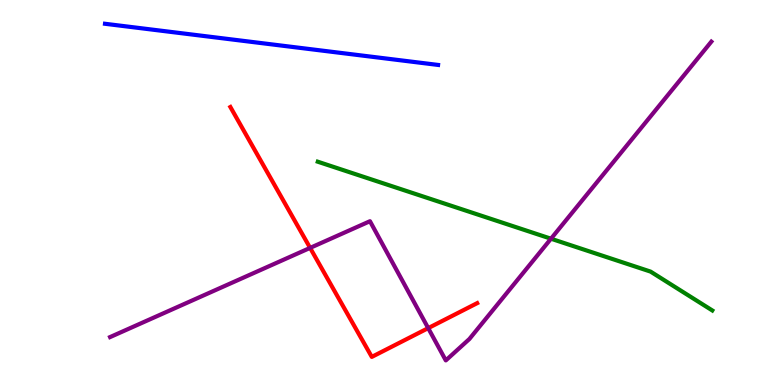[{'lines': ['blue', 'red'], 'intersections': []}, {'lines': ['green', 'red'], 'intersections': []}, {'lines': ['purple', 'red'], 'intersections': [{'x': 4.0, 'y': 3.56}, {'x': 5.53, 'y': 1.48}]}, {'lines': ['blue', 'green'], 'intersections': []}, {'lines': ['blue', 'purple'], 'intersections': []}, {'lines': ['green', 'purple'], 'intersections': [{'x': 7.11, 'y': 3.8}]}]